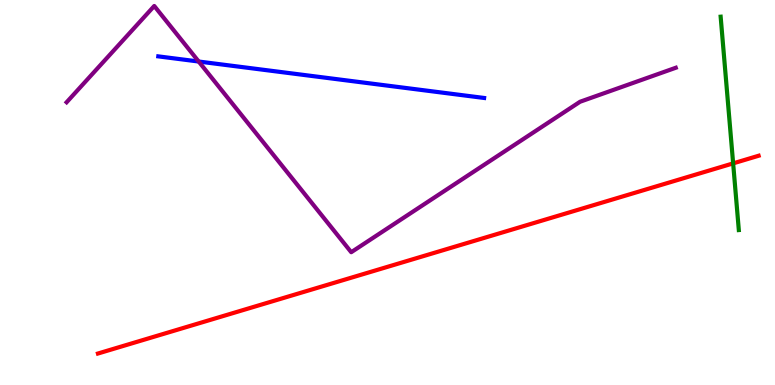[{'lines': ['blue', 'red'], 'intersections': []}, {'lines': ['green', 'red'], 'intersections': [{'x': 9.46, 'y': 5.76}]}, {'lines': ['purple', 'red'], 'intersections': []}, {'lines': ['blue', 'green'], 'intersections': []}, {'lines': ['blue', 'purple'], 'intersections': [{'x': 2.56, 'y': 8.4}]}, {'lines': ['green', 'purple'], 'intersections': []}]